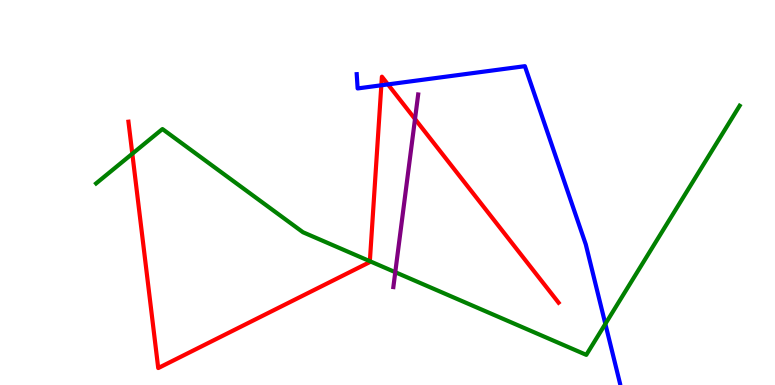[{'lines': ['blue', 'red'], 'intersections': [{'x': 4.92, 'y': 7.78}, {'x': 5.01, 'y': 7.81}]}, {'lines': ['green', 'red'], 'intersections': [{'x': 1.71, 'y': 6.01}, {'x': 4.77, 'y': 3.22}]}, {'lines': ['purple', 'red'], 'intersections': [{'x': 5.35, 'y': 6.91}]}, {'lines': ['blue', 'green'], 'intersections': [{'x': 7.81, 'y': 1.59}]}, {'lines': ['blue', 'purple'], 'intersections': []}, {'lines': ['green', 'purple'], 'intersections': [{'x': 5.1, 'y': 2.93}]}]